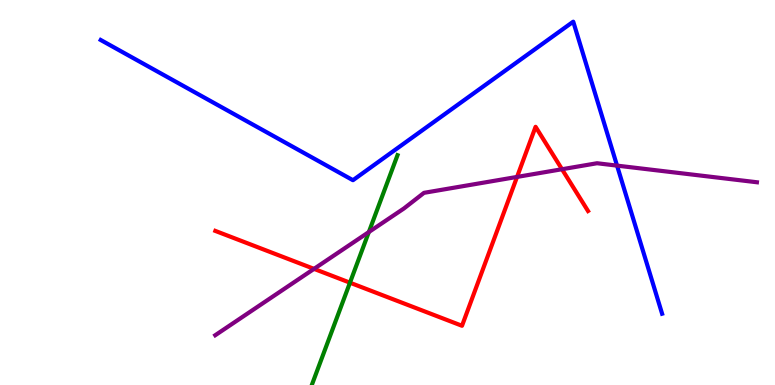[{'lines': ['blue', 'red'], 'intersections': []}, {'lines': ['green', 'red'], 'intersections': [{'x': 4.52, 'y': 2.66}]}, {'lines': ['purple', 'red'], 'intersections': [{'x': 4.05, 'y': 3.02}, {'x': 6.67, 'y': 5.4}, {'x': 7.25, 'y': 5.6}]}, {'lines': ['blue', 'green'], 'intersections': []}, {'lines': ['blue', 'purple'], 'intersections': [{'x': 7.96, 'y': 5.7}]}, {'lines': ['green', 'purple'], 'intersections': [{'x': 4.76, 'y': 3.97}]}]